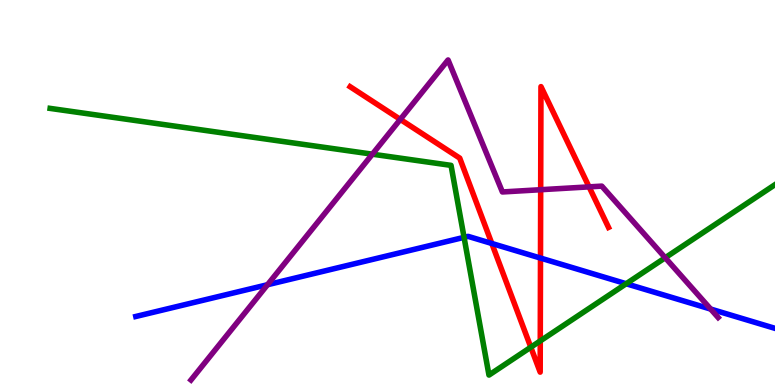[{'lines': ['blue', 'red'], 'intersections': [{'x': 6.35, 'y': 3.68}, {'x': 6.97, 'y': 3.3}]}, {'lines': ['green', 'red'], 'intersections': [{'x': 6.85, 'y': 0.981}, {'x': 6.97, 'y': 1.14}]}, {'lines': ['purple', 'red'], 'intersections': [{'x': 5.17, 'y': 6.9}, {'x': 6.98, 'y': 5.07}, {'x': 7.6, 'y': 5.15}]}, {'lines': ['blue', 'green'], 'intersections': [{'x': 5.99, 'y': 3.84}, {'x': 8.08, 'y': 2.63}]}, {'lines': ['blue', 'purple'], 'intersections': [{'x': 3.45, 'y': 2.6}, {'x': 9.17, 'y': 1.97}]}, {'lines': ['green', 'purple'], 'intersections': [{'x': 4.8, 'y': 6.0}, {'x': 8.58, 'y': 3.31}]}]